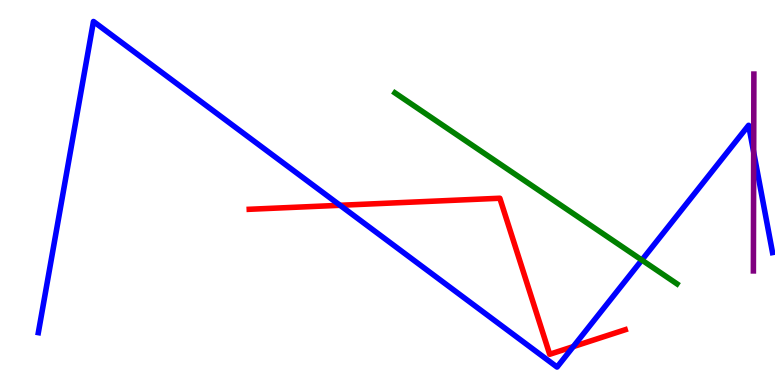[{'lines': ['blue', 'red'], 'intersections': [{'x': 4.39, 'y': 4.67}, {'x': 7.4, 'y': 0.997}]}, {'lines': ['green', 'red'], 'intersections': []}, {'lines': ['purple', 'red'], 'intersections': []}, {'lines': ['blue', 'green'], 'intersections': [{'x': 8.28, 'y': 3.25}]}, {'lines': ['blue', 'purple'], 'intersections': [{'x': 9.72, 'y': 6.05}]}, {'lines': ['green', 'purple'], 'intersections': []}]